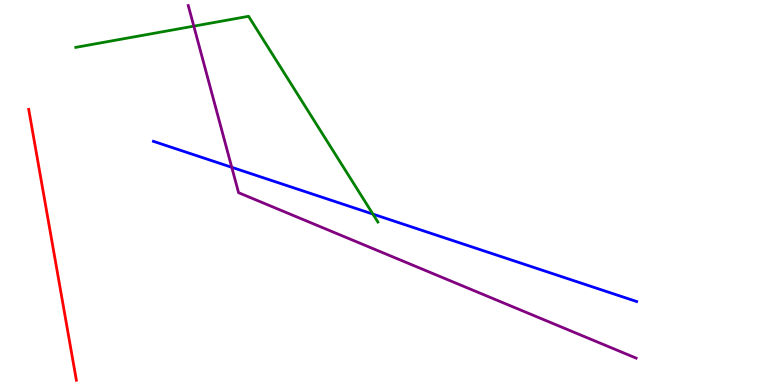[{'lines': ['blue', 'red'], 'intersections': []}, {'lines': ['green', 'red'], 'intersections': []}, {'lines': ['purple', 'red'], 'intersections': []}, {'lines': ['blue', 'green'], 'intersections': [{'x': 4.81, 'y': 4.44}]}, {'lines': ['blue', 'purple'], 'intersections': [{'x': 2.99, 'y': 5.65}]}, {'lines': ['green', 'purple'], 'intersections': [{'x': 2.5, 'y': 9.32}]}]